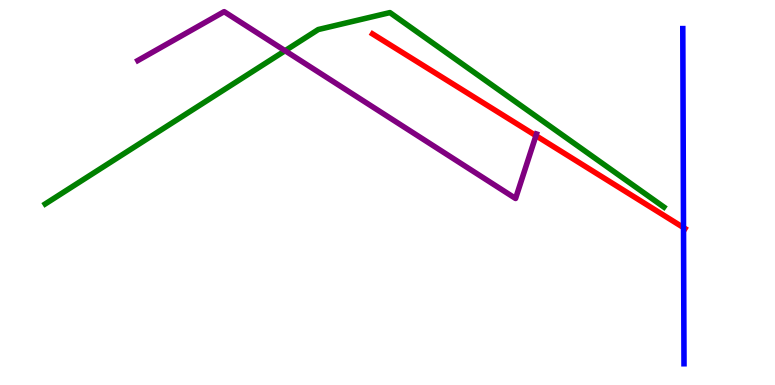[{'lines': ['blue', 'red'], 'intersections': [{'x': 8.82, 'y': 4.09}]}, {'lines': ['green', 'red'], 'intersections': []}, {'lines': ['purple', 'red'], 'intersections': [{'x': 6.92, 'y': 6.48}]}, {'lines': ['blue', 'green'], 'intersections': []}, {'lines': ['blue', 'purple'], 'intersections': []}, {'lines': ['green', 'purple'], 'intersections': [{'x': 3.68, 'y': 8.68}]}]